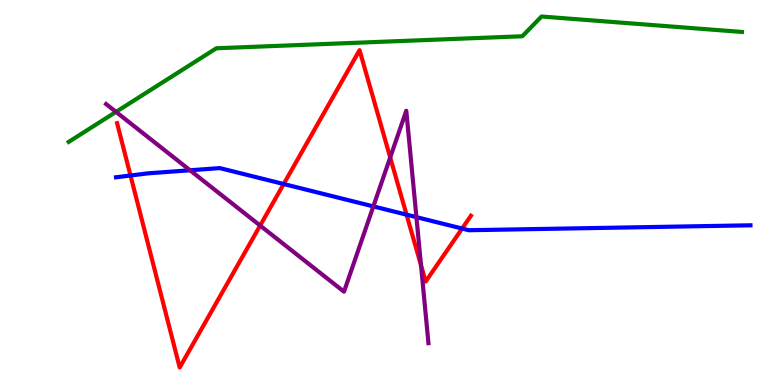[{'lines': ['blue', 'red'], 'intersections': [{'x': 1.68, 'y': 5.44}, {'x': 3.66, 'y': 5.22}, {'x': 5.25, 'y': 4.42}, {'x': 5.96, 'y': 4.06}]}, {'lines': ['green', 'red'], 'intersections': []}, {'lines': ['purple', 'red'], 'intersections': [{'x': 3.36, 'y': 4.14}, {'x': 5.03, 'y': 5.91}, {'x': 5.43, 'y': 3.11}]}, {'lines': ['blue', 'green'], 'intersections': []}, {'lines': ['blue', 'purple'], 'intersections': [{'x': 2.45, 'y': 5.58}, {'x': 4.82, 'y': 4.64}, {'x': 5.37, 'y': 4.36}]}, {'lines': ['green', 'purple'], 'intersections': [{'x': 1.5, 'y': 7.09}]}]